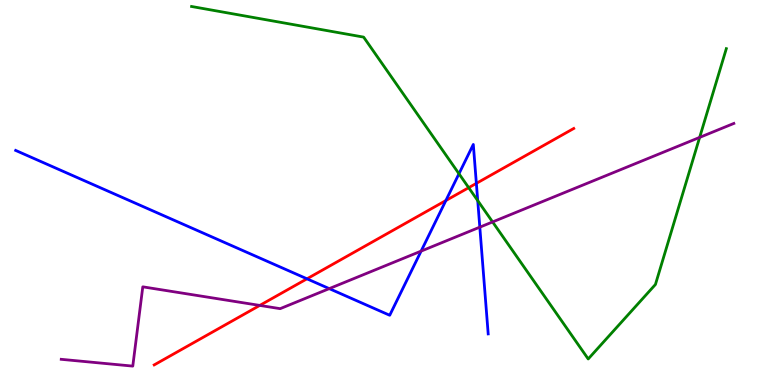[{'lines': ['blue', 'red'], 'intersections': [{'x': 3.96, 'y': 2.76}, {'x': 5.75, 'y': 4.79}, {'x': 6.15, 'y': 5.24}]}, {'lines': ['green', 'red'], 'intersections': [{'x': 6.05, 'y': 5.13}]}, {'lines': ['purple', 'red'], 'intersections': [{'x': 3.35, 'y': 2.07}]}, {'lines': ['blue', 'green'], 'intersections': [{'x': 5.92, 'y': 5.49}, {'x': 6.16, 'y': 4.79}]}, {'lines': ['blue', 'purple'], 'intersections': [{'x': 4.25, 'y': 2.5}, {'x': 5.43, 'y': 3.48}, {'x': 6.19, 'y': 4.1}]}, {'lines': ['green', 'purple'], 'intersections': [{'x': 6.36, 'y': 4.24}, {'x': 9.03, 'y': 6.43}]}]